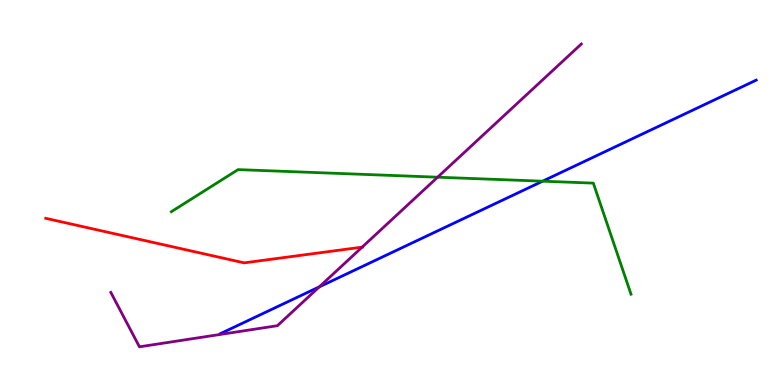[{'lines': ['blue', 'red'], 'intersections': []}, {'lines': ['green', 'red'], 'intersections': []}, {'lines': ['purple', 'red'], 'intersections': [{'x': 4.67, 'y': 3.58}]}, {'lines': ['blue', 'green'], 'intersections': [{'x': 7.0, 'y': 5.29}]}, {'lines': ['blue', 'purple'], 'intersections': [{'x': 4.12, 'y': 2.55}]}, {'lines': ['green', 'purple'], 'intersections': [{'x': 5.65, 'y': 5.4}]}]